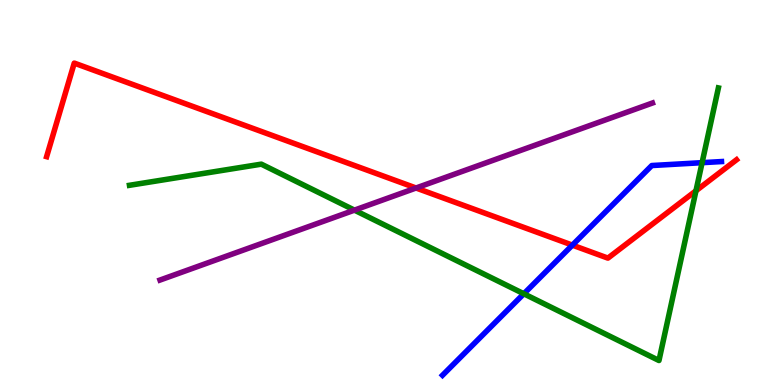[{'lines': ['blue', 'red'], 'intersections': [{'x': 7.39, 'y': 3.63}]}, {'lines': ['green', 'red'], 'intersections': [{'x': 8.98, 'y': 5.04}]}, {'lines': ['purple', 'red'], 'intersections': [{'x': 5.37, 'y': 5.12}]}, {'lines': ['blue', 'green'], 'intersections': [{'x': 6.76, 'y': 2.37}, {'x': 9.06, 'y': 5.77}]}, {'lines': ['blue', 'purple'], 'intersections': []}, {'lines': ['green', 'purple'], 'intersections': [{'x': 4.57, 'y': 4.54}]}]